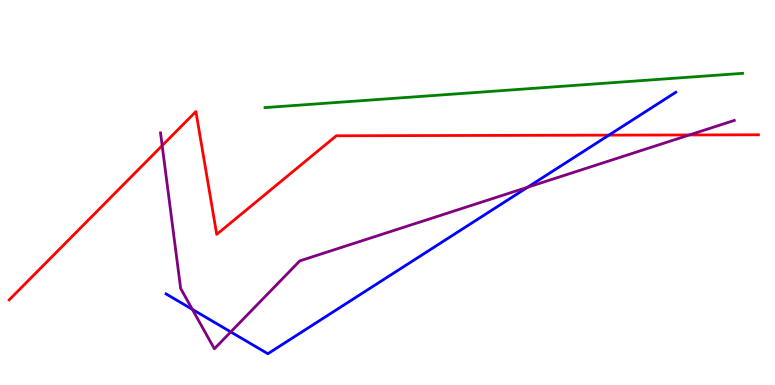[{'lines': ['blue', 'red'], 'intersections': [{'x': 7.86, 'y': 6.49}]}, {'lines': ['green', 'red'], 'intersections': []}, {'lines': ['purple', 'red'], 'intersections': [{'x': 2.09, 'y': 6.22}, {'x': 8.9, 'y': 6.49}]}, {'lines': ['blue', 'green'], 'intersections': []}, {'lines': ['blue', 'purple'], 'intersections': [{'x': 2.48, 'y': 1.97}, {'x': 2.98, 'y': 1.38}, {'x': 6.81, 'y': 5.14}]}, {'lines': ['green', 'purple'], 'intersections': []}]